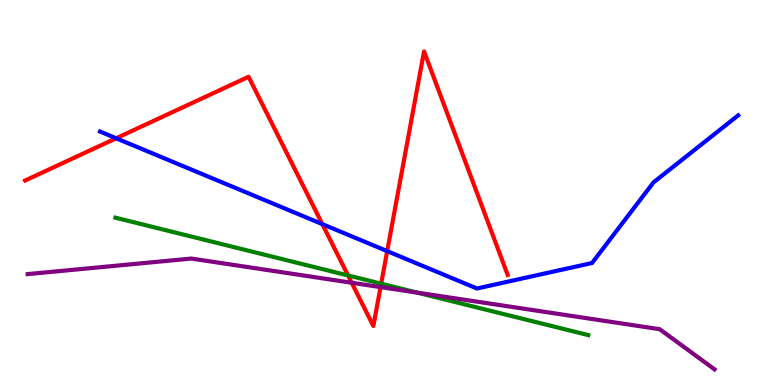[{'lines': ['blue', 'red'], 'intersections': [{'x': 1.5, 'y': 6.41}, {'x': 4.16, 'y': 4.18}, {'x': 5.0, 'y': 3.48}]}, {'lines': ['green', 'red'], 'intersections': [{'x': 4.49, 'y': 2.85}, {'x': 4.92, 'y': 2.63}]}, {'lines': ['purple', 'red'], 'intersections': [{'x': 4.54, 'y': 2.66}, {'x': 4.91, 'y': 2.54}]}, {'lines': ['blue', 'green'], 'intersections': []}, {'lines': ['blue', 'purple'], 'intersections': []}, {'lines': ['green', 'purple'], 'intersections': [{'x': 5.38, 'y': 2.4}]}]